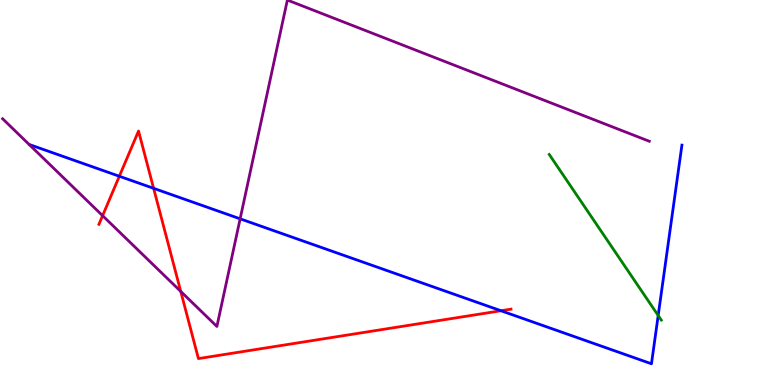[{'lines': ['blue', 'red'], 'intersections': [{'x': 1.54, 'y': 5.42}, {'x': 1.98, 'y': 5.11}, {'x': 6.46, 'y': 1.93}]}, {'lines': ['green', 'red'], 'intersections': []}, {'lines': ['purple', 'red'], 'intersections': [{'x': 1.32, 'y': 4.4}, {'x': 2.33, 'y': 2.43}]}, {'lines': ['blue', 'green'], 'intersections': [{'x': 8.49, 'y': 1.81}]}, {'lines': ['blue', 'purple'], 'intersections': [{'x': 3.1, 'y': 4.32}]}, {'lines': ['green', 'purple'], 'intersections': []}]